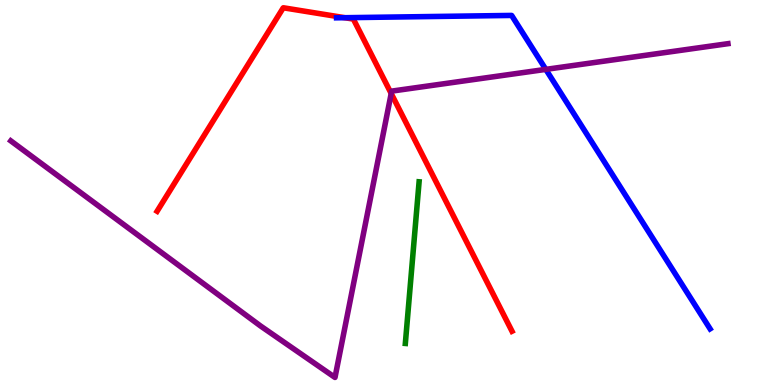[{'lines': ['blue', 'red'], 'intersections': [{'x': 4.45, 'y': 9.54}]}, {'lines': ['green', 'red'], 'intersections': []}, {'lines': ['purple', 'red'], 'intersections': [{'x': 5.05, 'y': 7.57}]}, {'lines': ['blue', 'green'], 'intersections': []}, {'lines': ['blue', 'purple'], 'intersections': [{'x': 7.04, 'y': 8.2}]}, {'lines': ['green', 'purple'], 'intersections': []}]